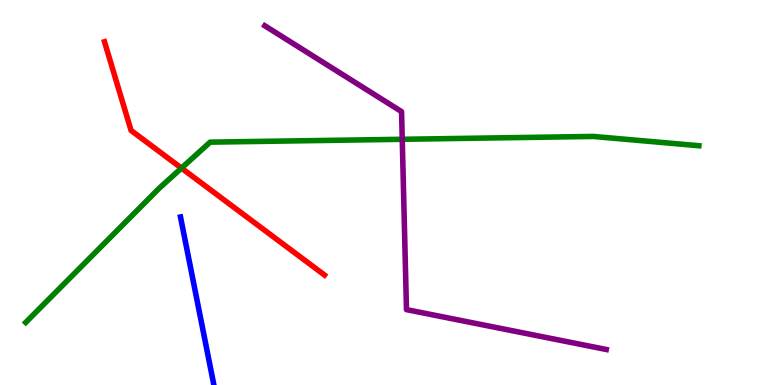[{'lines': ['blue', 'red'], 'intersections': []}, {'lines': ['green', 'red'], 'intersections': [{'x': 2.34, 'y': 5.63}]}, {'lines': ['purple', 'red'], 'intersections': []}, {'lines': ['blue', 'green'], 'intersections': []}, {'lines': ['blue', 'purple'], 'intersections': []}, {'lines': ['green', 'purple'], 'intersections': [{'x': 5.19, 'y': 6.38}]}]